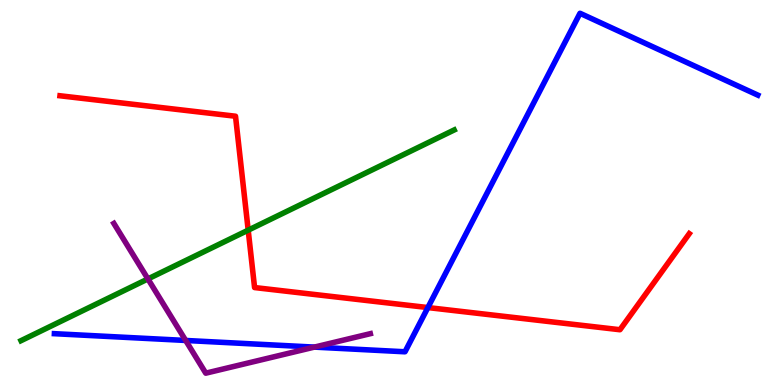[{'lines': ['blue', 'red'], 'intersections': [{'x': 5.52, 'y': 2.01}]}, {'lines': ['green', 'red'], 'intersections': [{'x': 3.2, 'y': 4.02}]}, {'lines': ['purple', 'red'], 'intersections': []}, {'lines': ['blue', 'green'], 'intersections': []}, {'lines': ['blue', 'purple'], 'intersections': [{'x': 2.4, 'y': 1.16}, {'x': 4.06, 'y': 0.984}]}, {'lines': ['green', 'purple'], 'intersections': [{'x': 1.91, 'y': 2.76}]}]